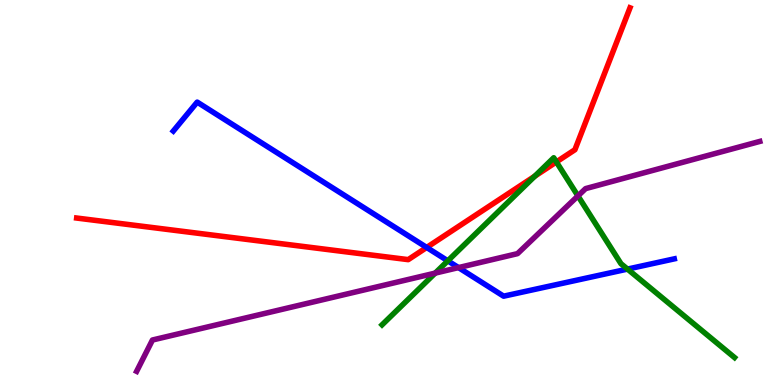[{'lines': ['blue', 'red'], 'intersections': [{'x': 5.51, 'y': 3.57}]}, {'lines': ['green', 'red'], 'intersections': [{'x': 6.9, 'y': 5.42}, {'x': 7.18, 'y': 5.79}]}, {'lines': ['purple', 'red'], 'intersections': []}, {'lines': ['blue', 'green'], 'intersections': [{'x': 5.78, 'y': 3.23}, {'x': 8.1, 'y': 3.01}]}, {'lines': ['blue', 'purple'], 'intersections': [{'x': 5.92, 'y': 3.05}]}, {'lines': ['green', 'purple'], 'intersections': [{'x': 5.62, 'y': 2.91}, {'x': 7.46, 'y': 4.91}]}]